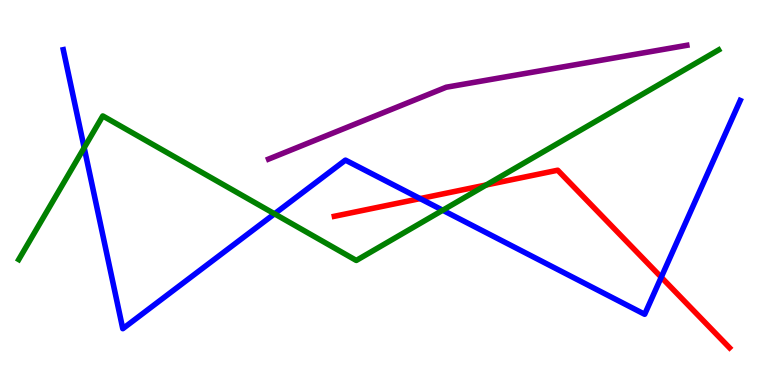[{'lines': ['blue', 'red'], 'intersections': [{'x': 5.42, 'y': 4.84}, {'x': 8.53, 'y': 2.8}]}, {'lines': ['green', 'red'], 'intersections': [{'x': 6.27, 'y': 5.2}]}, {'lines': ['purple', 'red'], 'intersections': []}, {'lines': ['blue', 'green'], 'intersections': [{'x': 1.09, 'y': 6.16}, {'x': 3.54, 'y': 4.45}, {'x': 5.71, 'y': 4.54}]}, {'lines': ['blue', 'purple'], 'intersections': []}, {'lines': ['green', 'purple'], 'intersections': []}]